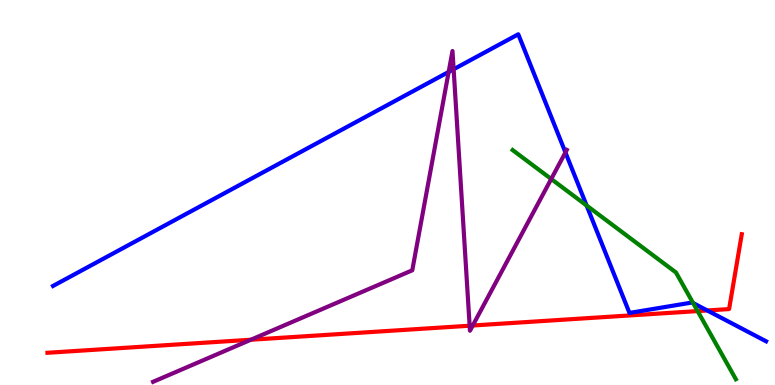[{'lines': ['blue', 'red'], 'intersections': [{'x': 9.13, 'y': 1.94}]}, {'lines': ['green', 'red'], 'intersections': [{'x': 9.0, 'y': 1.92}]}, {'lines': ['purple', 'red'], 'intersections': [{'x': 3.24, 'y': 1.18}, {'x': 6.06, 'y': 1.54}, {'x': 6.1, 'y': 1.55}]}, {'lines': ['blue', 'green'], 'intersections': [{'x': 7.57, 'y': 4.66}, {'x': 8.94, 'y': 2.13}]}, {'lines': ['blue', 'purple'], 'intersections': [{'x': 5.79, 'y': 8.13}, {'x': 5.85, 'y': 8.2}, {'x': 7.3, 'y': 6.04}]}, {'lines': ['green', 'purple'], 'intersections': [{'x': 7.11, 'y': 5.35}]}]